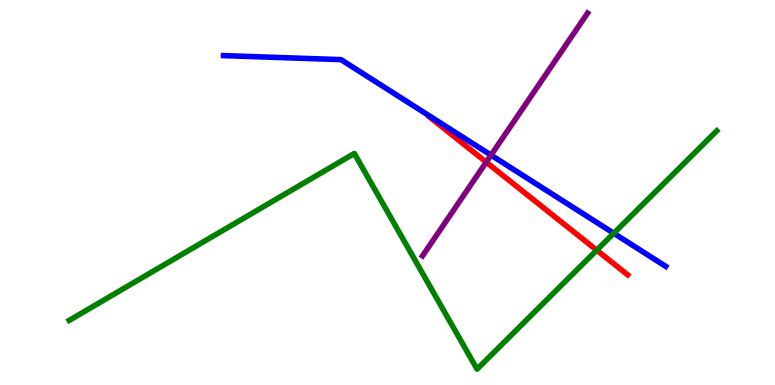[{'lines': ['blue', 'red'], 'intersections': []}, {'lines': ['green', 'red'], 'intersections': [{'x': 7.7, 'y': 3.5}]}, {'lines': ['purple', 'red'], 'intersections': [{'x': 6.27, 'y': 5.79}]}, {'lines': ['blue', 'green'], 'intersections': [{'x': 7.92, 'y': 3.94}]}, {'lines': ['blue', 'purple'], 'intersections': [{'x': 6.34, 'y': 5.97}]}, {'lines': ['green', 'purple'], 'intersections': []}]